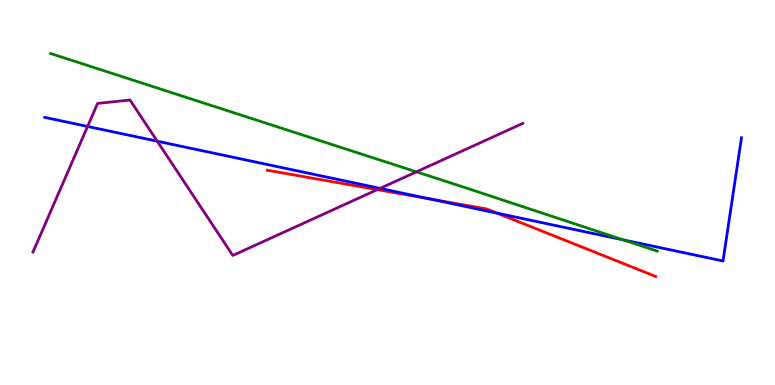[{'lines': ['blue', 'red'], 'intersections': [{'x': 5.54, 'y': 4.83}, {'x': 6.41, 'y': 4.46}]}, {'lines': ['green', 'red'], 'intersections': []}, {'lines': ['purple', 'red'], 'intersections': [{'x': 4.87, 'y': 5.07}]}, {'lines': ['blue', 'green'], 'intersections': [{'x': 8.04, 'y': 3.77}]}, {'lines': ['blue', 'purple'], 'intersections': [{'x': 1.13, 'y': 6.72}, {'x': 2.03, 'y': 6.33}, {'x': 4.9, 'y': 5.11}]}, {'lines': ['green', 'purple'], 'intersections': [{'x': 5.37, 'y': 5.54}]}]